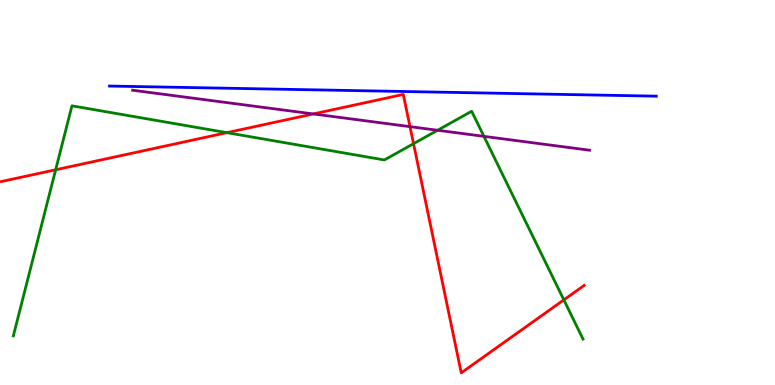[{'lines': ['blue', 'red'], 'intersections': []}, {'lines': ['green', 'red'], 'intersections': [{'x': 0.718, 'y': 5.59}, {'x': 2.93, 'y': 6.55}, {'x': 5.34, 'y': 6.27}, {'x': 7.28, 'y': 2.21}]}, {'lines': ['purple', 'red'], 'intersections': [{'x': 4.04, 'y': 7.04}, {'x': 5.29, 'y': 6.71}]}, {'lines': ['blue', 'green'], 'intersections': []}, {'lines': ['blue', 'purple'], 'intersections': []}, {'lines': ['green', 'purple'], 'intersections': [{'x': 5.65, 'y': 6.62}, {'x': 6.24, 'y': 6.46}]}]